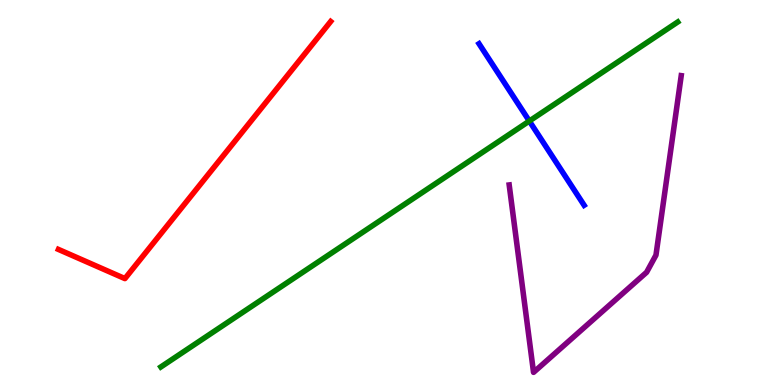[{'lines': ['blue', 'red'], 'intersections': []}, {'lines': ['green', 'red'], 'intersections': []}, {'lines': ['purple', 'red'], 'intersections': []}, {'lines': ['blue', 'green'], 'intersections': [{'x': 6.83, 'y': 6.86}]}, {'lines': ['blue', 'purple'], 'intersections': []}, {'lines': ['green', 'purple'], 'intersections': []}]